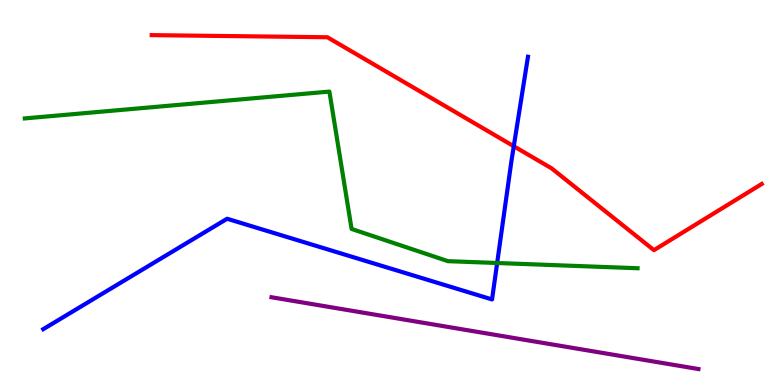[{'lines': ['blue', 'red'], 'intersections': [{'x': 6.63, 'y': 6.2}]}, {'lines': ['green', 'red'], 'intersections': []}, {'lines': ['purple', 'red'], 'intersections': []}, {'lines': ['blue', 'green'], 'intersections': [{'x': 6.41, 'y': 3.17}]}, {'lines': ['blue', 'purple'], 'intersections': []}, {'lines': ['green', 'purple'], 'intersections': []}]